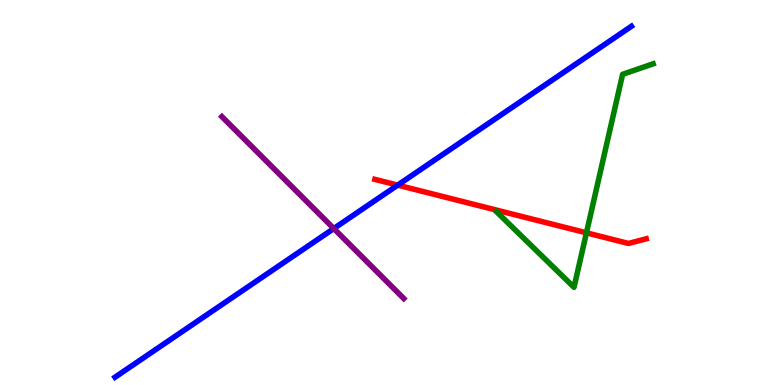[{'lines': ['blue', 'red'], 'intersections': [{'x': 5.13, 'y': 5.19}]}, {'lines': ['green', 'red'], 'intersections': [{'x': 7.57, 'y': 3.95}]}, {'lines': ['purple', 'red'], 'intersections': []}, {'lines': ['blue', 'green'], 'intersections': []}, {'lines': ['blue', 'purple'], 'intersections': [{'x': 4.31, 'y': 4.06}]}, {'lines': ['green', 'purple'], 'intersections': []}]